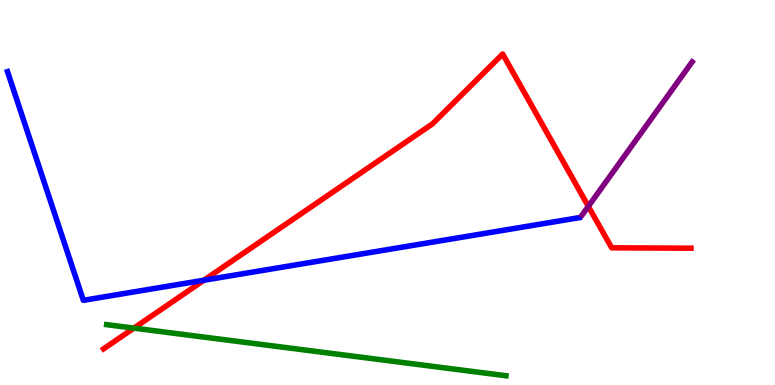[{'lines': ['blue', 'red'], 'intersections': [{'x': 2.63, 'y': 2.72}]}, {'lines': ['green', 'red'], 'intersections': [{'x': 1.73, 'y': 1.48}]}, {'lines': ['purple', 'red'], 'intersections': [{'x': 7.59, 'y': 4.64}]}, {'lines': ['blue', 'green'], 'intersections': []}, {'lines': ['blue', 'purple'], 'intersections': []}, {'lines': ['green', 'purple'], 'intersections': []}]